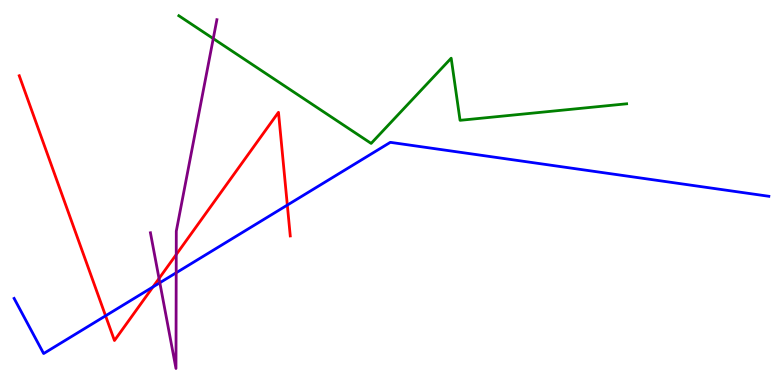[{'lines': ['blue', 'red'], 'intersections': [{'x': 1.36, 'y': 1.8}, {'x': 1.97, 'y': 2.55}, {'x': 3.71, 'y': 4.67}]}, {'lines': ['green', 'red'], 'intersections': []}, {'lines': ['purple', 'red'], 'intersections': [{'x': 2.05, 'y': 2.77}, {'x': 2.27, 'y': 3.39}]}, {'lines': ['blue', 'green'], 'intersections': []}, {'lines': ['blue', 'purple'], 'intersections': [{'x': 2.06, 'y': 2.66}, {'x': 2.27, 'y': 2.91}]}, {'lines': ['green', 'purple'], 'intersections': [{'x': 2.75, 'y': 9.0}]}]